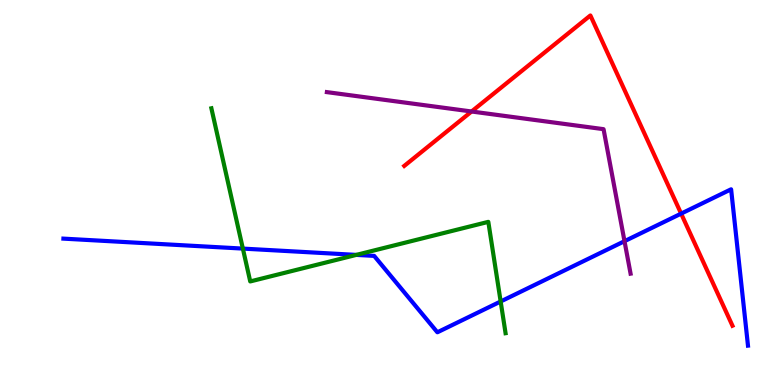[{'lines': ['blue', 'red'], 'intersections': [{'x': 8.79, 'y': 4.45}]}, {'lines': ['green', 'red'], 'intersections': []}, {'lines': ['purple', 'red'], 'intersections': [{'x': 6.08, 'y': 7.1}]}, {'lines': ['blue', 'green'], 'intersections': [{'x': 3.13, 'y': 3.54}, {'x': 4.6, 'y': 3.38}, {'x': 6.46, 'y': 2.17}]}, {'lines': ['blue', 'purple'], 'intersections': [{'x': 8.06, 'y': 3.74}]}, {'lines': ['green', 'purple'], 'intersections': []}]